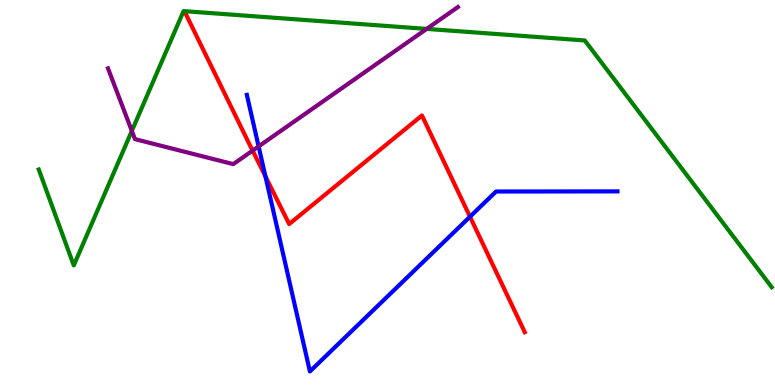[{'lines': ['blue', 'red'], 'intersections': [{'x': 3.42, 'y': 5.42}, {'x': 6.06, 'y': 4.37}]}, {'lines': ['green', 'red'], 'intersections': []}, {'lines': ['purple', 'red'], 'intersections': [{'x': 3.26, 'y': 6.09}]}, {'lines': ['blue', 'green'], 'intersections': []}, {'lines': ['blue', 'purple'], 'intersections': [{'x': 3.34, 'y': 6.2}]}, {'lines': ['green', 'purple'], 'intersections': [{'x': 1.7, 'y': 6.6}, {'x': 5.51, 'y': 9.25}]}]